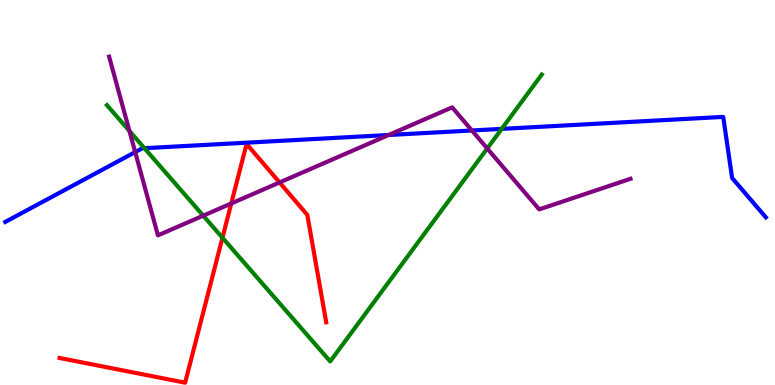[{'lines': ['blue', 'red'], 'intersections': []}, {'lines': ['green', 'red'], 'intersections': [{'x': 2.87, 'y': 3.82}]}, {'lines': ['purple', 'red'], 'intersections': [{'x': 2.98, 'y': 4.72}, {'x': 3.61, 'y': 5.26}]}, {'lines': ['blue', 'green'], 'intersections': [{'x': 1.86, 'y': 6.15}, {'x': 6.47, 'y': 6.65}]}, {'lines': ['blue', 'purple'], 'intersections': [{'x': 1.74, 'y': 6.05}, {'x': 5.02, 'y': 6.49}, {'x': 6.09, 'y': 6.61}]}, {'lines': ['green', 'purple'], 'intersections': [{'x': 1.67, 'y': 6.6}, {'x': 2.62, 'y': 4.4}, {'x': 6.29, 'y': 6.14}]}]